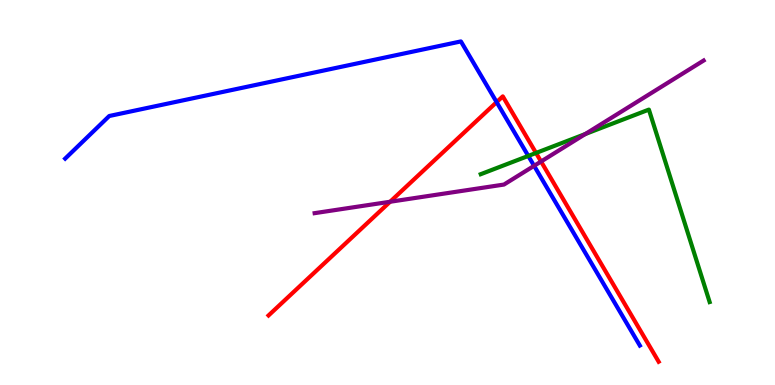[{'lines': ['blue', 'red'], 'intersections': [{'x': 6.41, 'y': 7.35}]}, {'lines': ['green', 'red'], 'intersections': [{'x': 6.92, 'y': 6.03}]}, {'lines': ['purple', 'red'], 'intersections': [{'x': 5.03, 'y': 4.76}, {'x': 6.98, 'y': 5.8}]}, {'lines': ['blue', 'green'], 'intersections': [{'x': 6.82, 'y': 5.95}]}, {'lines': ['blue', 'purple'], 'intersections': [{'x': 6.89, 'y': 5.69}]}, {'lines': ['green', 'purple'], 'intersections': [{'x': 7.55, 'y': 6.52}]}]